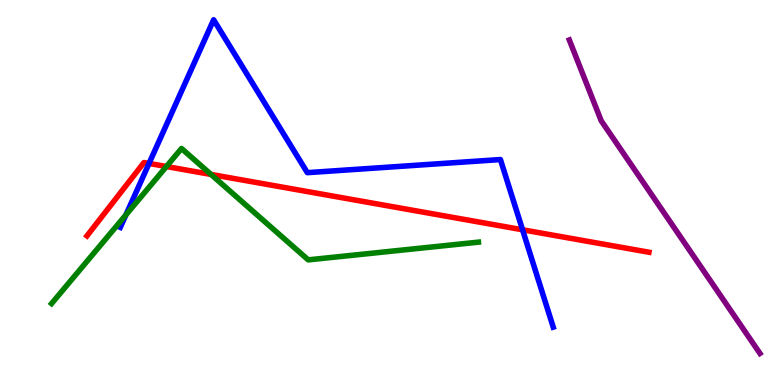[{'lines': ['blue', 'red'], 'intersections': [{'x': 1.92, 'y': 5.75}, {'x': 6.74, 'y': 4.03}]}, {'lines': ['green', 'red'], 'intersections': [{'x': 2.15, 'y': 5.67}, {'x': 2.72, 'y': 5.47}]}, {'lines': ['purple', 'red'], 'intersections': []}, {'lines': ['blue', 'green'], 'intersections': [{'x': 1.62, 'y': 4.42}]}, {'lines': ['blue', 'purple'], 'intersections': []}, {'lines': ['green', 'purple'], 'intersections': []}]